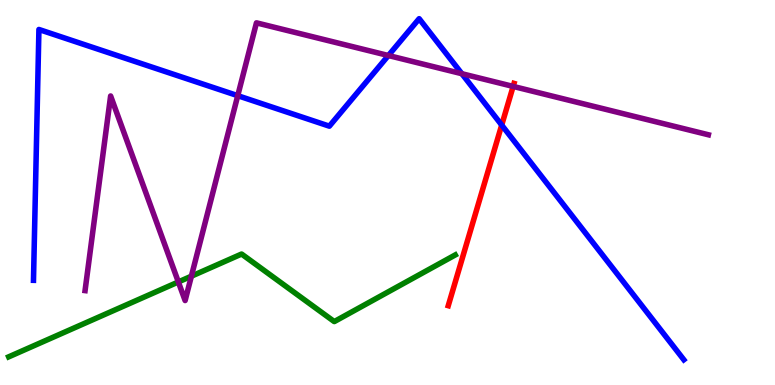[{'lines': ['blue', 'red'], 'intersections': [{'x': 6.47, 'y': 6.75}]}, {'lines': ['green', 'red'], 'intersections': []}, {'lines': ['purple', 'red'], 'intersections': [{'x': 6.62, 'y': 7.76}]}, {'lines': ['blue', 'green'], 'intersections': []}, {'lines': ['blue', 'purple'], 'intersections': [{'x': 3.07, 'y': 7.52}, {'x': 5.01, 'y': 8.56}, {'x': 5.96, 'y': 8.09}]}, {'lines': ['green', 'purple'], 'intersections': [{'x': 2.3, 'y': 2.68}, {'x': 2.47, 'y': 2.83}]}]